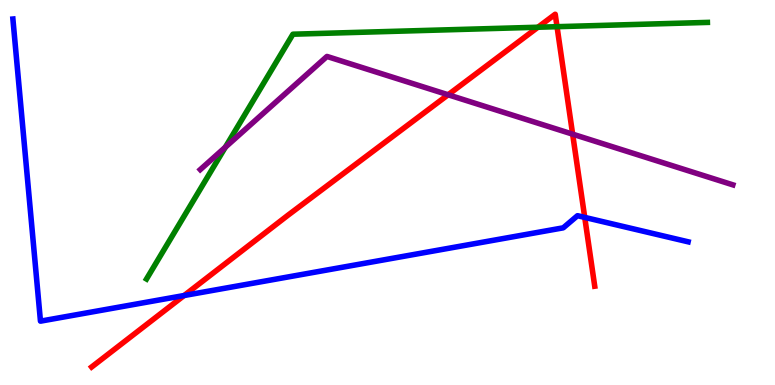[{'lines': ['blue', 'red'], 'intersections': [{'x': 2.38, 'y': 2.32}, {'x': 7.54, 'y': 4.35}]}, {'lines': ['green', 'red'], 'intersections': [{'x': 6.94, 'y': 9.29}, {'x': 7.19, 'y': 9.31}]}, {'lines': ['purple', 'red'], 'intersections': [{'x': 5.78, 'y': 7.54}, {'x': 7.39, 'y': 6.52}]}, {'lines': ['blue', 'green'], 'intersections': []}, {'lines': ['blue', 'purple'], 'intersections': []}, {'lines': ['green', 'purple'], 'intersections': [{'x': 2.91, 'y': 6.18}]}]